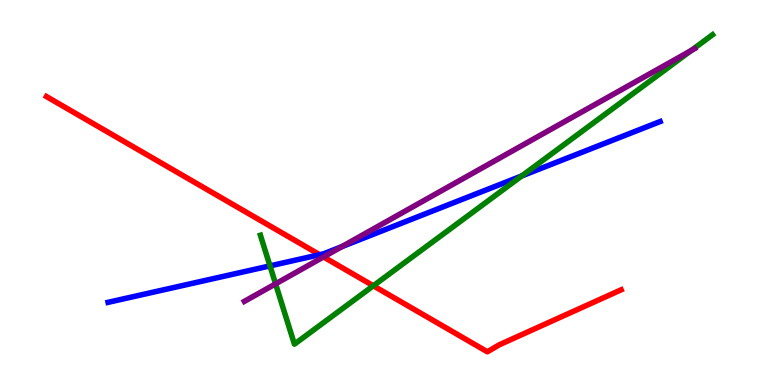[{'lines': ['blue', 'red'], 'intersections': [{'x': 4.12, 'y': 3.38}]}, {'lines': ['green', 'red'], 'intersections': [{'x': 4.82, 'y': 2.58}]}, {'lines': ['purple', 'red'], 'intersections': [{'x': 4.17, 'y': 3.33}]}, {'lines': ['blue', 'green'], 'intersections': [{'x': 3.48, 'y': 3.09}, {'x': 6.73, 'y': 5.43}]}, {'lines': ['blue', 'purple'], 'intersections': [{'x': 4.41, 'y': 3.59}]}, {'lines': ['green', 'purple'], 'intersections': [{'x': 3.56, 'y': 2.63}, {'x': 8.92, 'y': 8.69}]}]